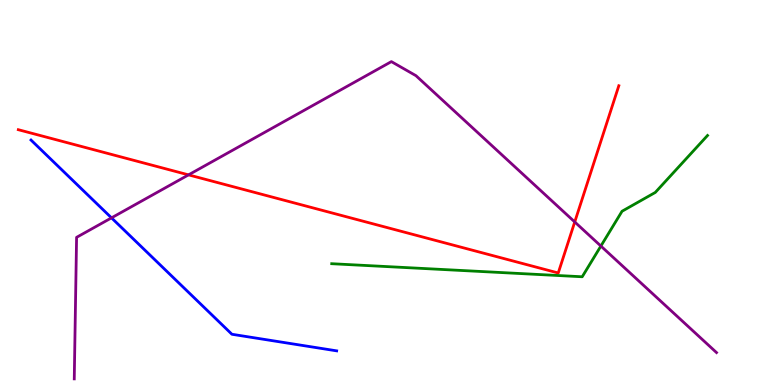[{'lines': ['blue', 'red'], 'intersections': []}, {'lines': ['green', 'red'], 'intersections': []}, {'lines': ['purple', 'red'], 'intersections': [{'x': 2.43, 'y': 5.46}, {'x': 7.42, 'y': 4.23}]}, {'lines': ['blue', 'green'], 'intersections': []}, {'lines': ['blue', 'purple'], 'intersections': [{'x': 1.44, 'y': 4.34}]}, {'lines': ['green', 'purple'], 'intersections': [{'x': 7.75, 'y': 3.61}]}]